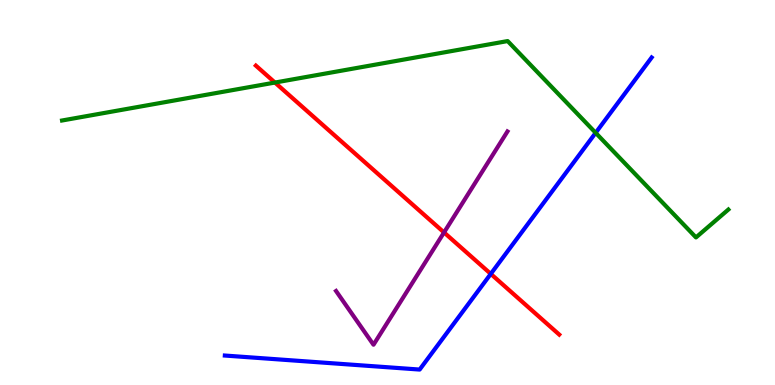[{'lines': ['blue', 'red'], 'intersections': [{'x': 6.33, 'y': 2.89}]}, {'lines': ['green', 'red'], 'intersections': [{'x': 3.55, 'y': 7.86}]}, {'lines': ['purple', 'red'], 'intersections': [{'x': 5.73, 'y': 3.96}]}, {'lines': ['blue', 'green'], 'intersections': [{'x': 7.69, 'y': 6.55}]}, {'lines': ['blue', 'purple'], 'intersections': []}, {'lines': ['green', 'purple'], 'intersections': []}]